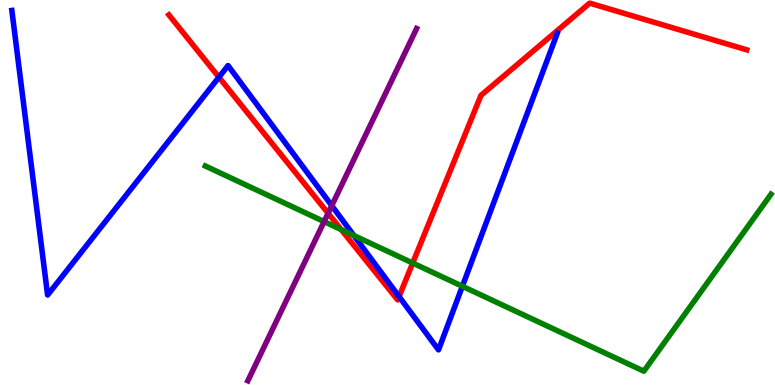[{'lines': ['blue', 'red'], 'intersections': [{'x': 2.82, 'y': 7.99}, {'x': 5.15, 'y': 2.3}]}, {'lines': ['green', 'red'], 'intersections': [{'x': 4.4, 'y': 4.04}, {'x': 5.33, 'y': 3.17}]}, {'lines': ['purple', 'red'], 'intersections': [{'x': 4.23, 'y': 4.46}]}, {'lines': ['blue', 'green'], 'intersections': [{'x': 4.57, 'y': 3.88}, {'x': 5.97, 'y': 2.56}]}, {'lines': ['blue', 'purple'], 'intersections': [{'x': 4.28, 'y': 4.66}]}, {'lines': ['green', 'purple'], 'intersections': [{'x': 4.18, 'y': 4.24}]}]